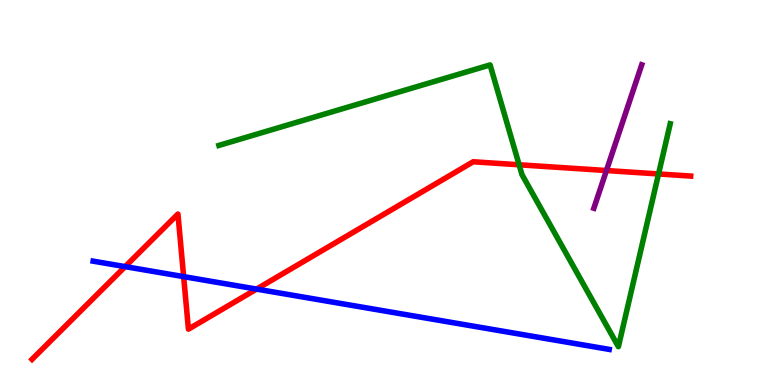[{'lines': ['blue', 'red'], 'intersections': [{'x': 1.61, 'y': 3.07}, {'x': 2.37, 'y': 2.81}, {'x': 3.31, 'y': 2.49}]}, {'lines': ['green', 'red'], 'intersections': [{'x': 6.7, 'y': 5.72}, {'x': 8.5, 'y': 5.48}]}, {'lines': ['purple', 'red'], 'intersections': [{'x': 7.82, 'y': 5.57}]}, {'lines': ['blue', 'green'], 'intersections': []}, {'lines': ['blue', 'purple'], 'intersections': []}, {'lines': ['green', 'purple'], 'intersections': []}]